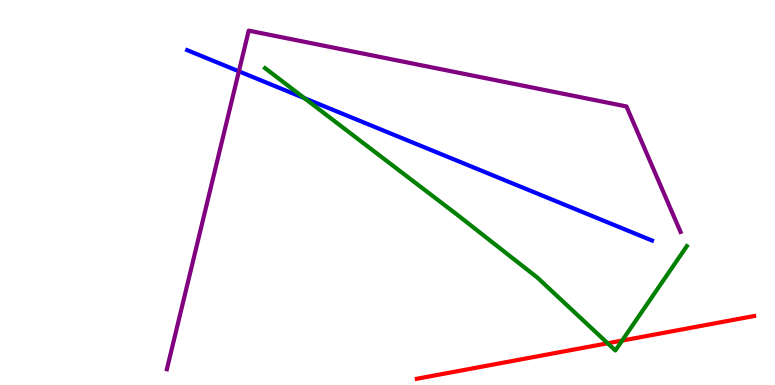[{'lines': ['blue', 'red'], 'intersections': []}, {'lines': ['green', 'red'], 'intersections': [{'x': 7.84, 'y': 1.08}, {'x': 8.03, 'y': 1.15}]}, {'lines': ['purple', 'red'], 'intersections': []}, {'lines': ['blue', 'green'], 'intersections': [{'x': 3.93, 'y': 7.45}]}, {'lines': ['blue', 'purple'], 'intersections': [{'x': 3.08, 'y': 8.15}]}, {'lines': ['green', 'purple'], 'intersections': []}]